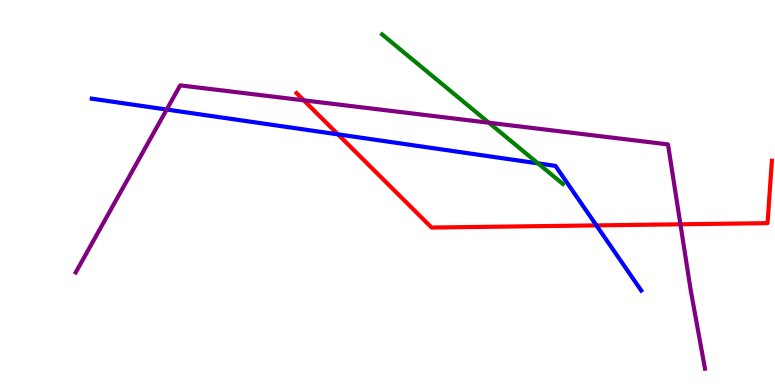[{'lines': ['blue', 'red'], 'intersections': [{'x': 4.36, 'y': 6.51}, {'x': 7.7, 'y': 4.15}]}, {'lines': ['green', 'red'], 'intersections': []}, {'lines': ['purple', 'red'], 'intersections': [{'x': 3.92, 'y': 7.39}, {'x': 8.78, 'y': 4.17}]}, {'lines': ['blue', 'green'], 'intersections': [{'x': 6.94, 'y': 5.76}]}, {'lines': ['blue', 'purple'], 'intersections': [{'x': 2.15, 'y': 7.15}]}, {'lines': ['green', 'purple'], 'intersections': [{'x': 6.31, 'y': 6.81}]}]